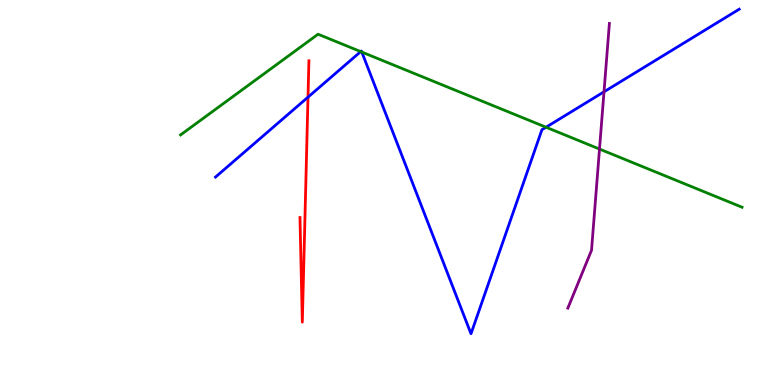[{'lines': ['blue', 'red'], 'intersections': [{'x': 3.97, 'y': 7.48}]}, {'lines': ['green', 'red'], 'intersections': []}, {'lines': ['purple', 'red'], 'intersections': []}, {'lines': ['blue', 'green'], 'intersections': [{'x': 4.65, 'y': 8.66}, {'x': 4.67, 'y': 8.65}, {'x': 7.05, 'y': 6.7}]}, {'lines': ['blue', 'purple'], 'intersections': [{'x': 7.79, 'y': 7.62}]}, {'lines': ['green', 'purple'], 'intersections': [{'x': 7.74, 'y': 6.13}]}]